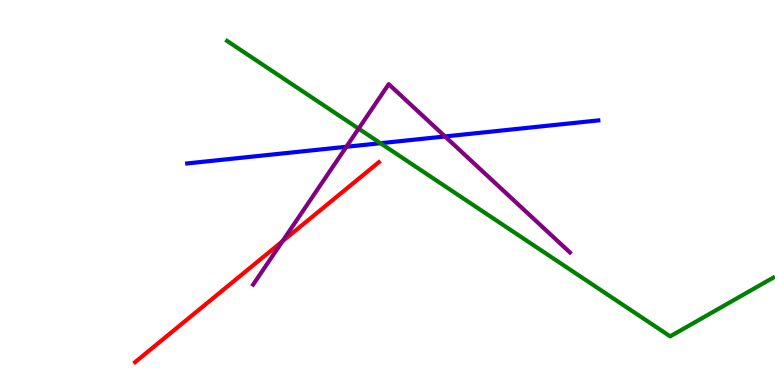[{'lines': ['blue', 'red'], 'intersections': []}, {'lines': ['green', 'red'], 'intersections': []}, {'lines': ['purple', 'red'], 'intersections': [{'x': 3.64, 'y': 3.73}]}, {'lines': ['blue', 'green'], 'intersections': [{'x': 4.91, 'y': 6.28}]}, {'lines': ['blue', 'purple'], 'intersections': [{'x': 4.47, 'y': 6.19}, {'x': 5.74, 'y': 6.46}]}, {'lines': ['green', 'purple'], 'intersections': [{'x': 4.63, 'y': 6.66}]}]